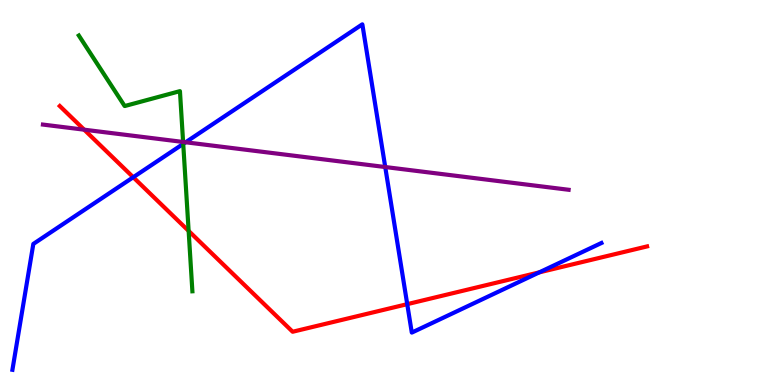[{'lines': ['blue', 'red'], 'intersections': [{'x': 1.72, 'y': 5.4}, {'x': 5.25, 'y': 2.1}, {'x': 6.96, 'y': 2.93}]}, {'lines': ['green', 'red'], 'intersections': [{'x': 2.43, 'y': 4.0}]}, {'lines': ['purple', 'red'], 'intersections': [{'x': 1.09, 'y': 6.63}]}, {'lines': ['blue', 'green'], 'intersections': [{'x': 2.36, 'y': 6.26}]}, {'lines': ['blue', 'purple'], 'intersections': [{'x': 2.4, 'y': 6.3}, {'x': 4.97, 'y': 5.66}]}, {'lines': ['green', 'purple'], 'intersections': [{'x': 2.36, 'y': 6.31}]}]